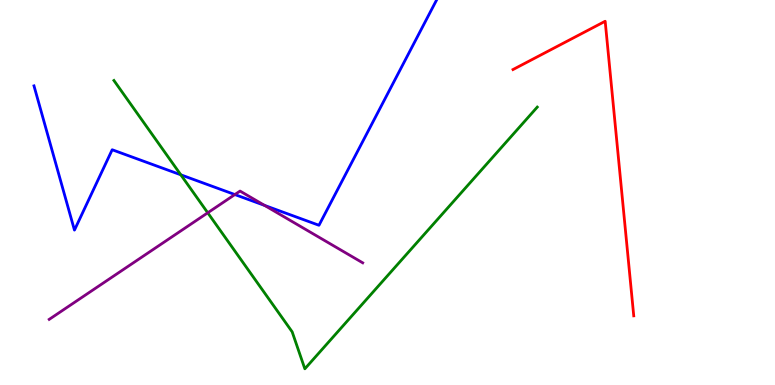[{'lines': ['blue', 'red'], 'intersections': []}, {'lines': ['green', 'red'], 'intersections': []}, {'lines': ['purple', 'red'], 'intersections': []}, {'lines': ['blue', 'green'], 'intersections': [{'x': 2.33, 'y': 5.46}]}, {'lines': ['blue', 'purple'], 'intersections': [{'x': 3.03, 'y': 4.95}, {'x': 3.41, 'y': 4.67}]}, {'lines': ['green', 'purple'], 'intersections': [{'x': 2.68, 'y': 4.47}]}]